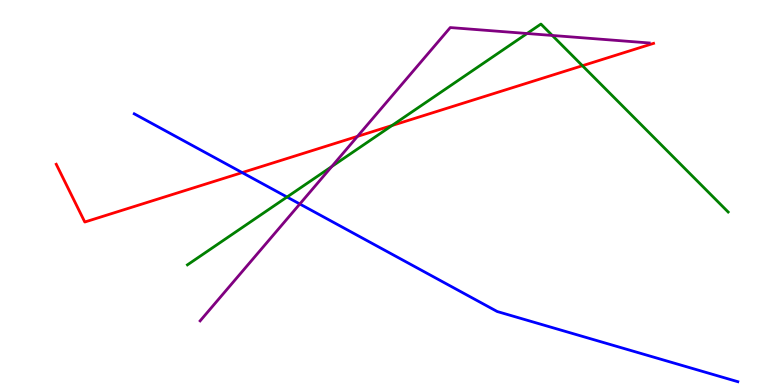[{'lines': ['blue', 'red'], 'intersections': [{'x': 3.12, 'y': 5.52}]}, {'lines': ['green', 'red'], 'intersections': [{'x': 5.06, 'y': 6.74}, {'x': 7.52, 'y': 8.29}]}, {'lines': ['purple', 'red'], 'intersections': [{'x': 4.61, 'y': 6.46}]}, {'lines': ['blue', 'green'], 'intersections': [{'x': 3.7, 'y': 4.88}]}, {'lines': ['blue', 'purple'], 'intersections': [{'x': 3.87, 'y': 4.7}]}, {'lines': ['green', 'purple'], 'intersections': [{'x': 4.28, 'y': 5.67}, {'x': 6.8, 'y': 9.13}, {'x': 7.13, 'y': 9.08}]}]